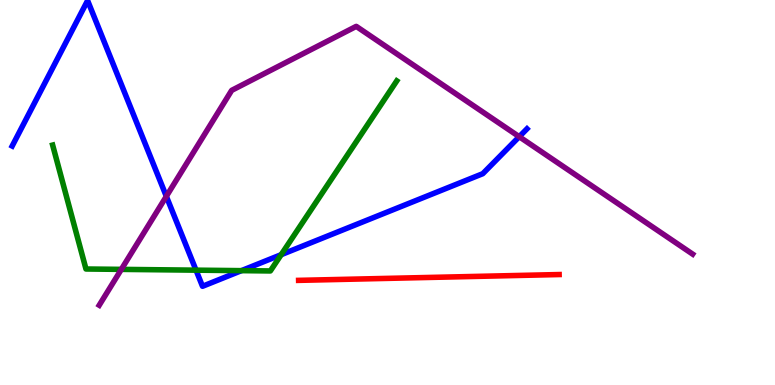[{'lines': ['blue', 'red'], 'intersections': []}, {'lines': ['green', 'red'], 'intersections': []}, {'lines': ['purple', 'red'], 'intersections': []}, {'lines': ['blue', 'green'], 'intersections': [{'x': 2.53, 'y': 2.98}, {'x': 3.12, 'y': 2.97}, {'x': 3.63, 'y': 3.38}]}, {'lines': ['blue', 'purple'], 'intersections': [{'x': 2.15, 'y': 4.9}, {'x': 6.7, 'y': 6.45}]}, {'lines': ['green', 'purple'], 'intersections': [{'x': 1.57, 'y': 3.0}]}]